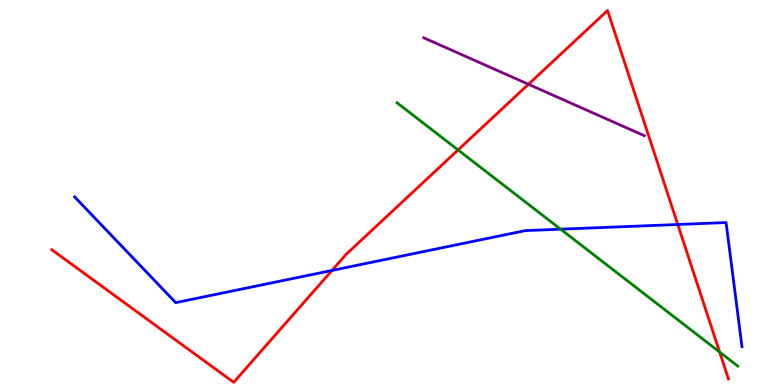[{'lines': ['blue', 'red'], 'intersections': [{'x': 4.28, 'y': 2.98}, {'x': 8.75, 'y': 4.17}]}, {'lines': ['green', 'red'], 'intersections': [{'x': 5.91, 'y': 6.11}, {'x': 9.29, 'y': 0.855}]}, {'lines': ['purple', 'red'], 'intersections': [{'x': 6.82, 'y': 7.81}]}, {'lines': ['blue', 'green'], 'intersections': [{'x': 7.23, 'y': 4.05}]}, {'lines': ['blue', 'purple'], 'intersections': []}, {'lines': ['green', 'purple'], 'intersections': []}]